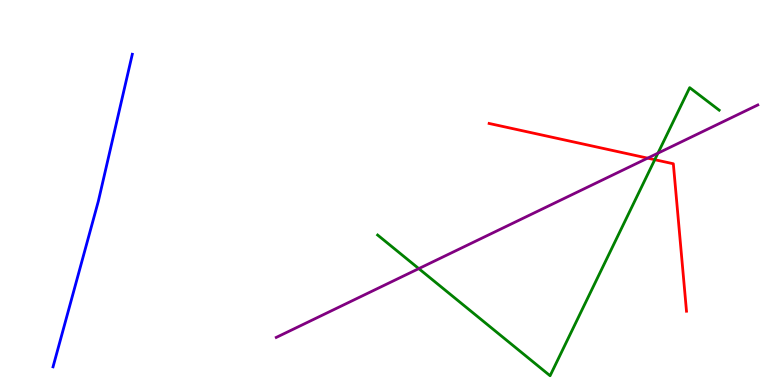[{'lines': ['blue', 'red'], 'intersections': []}, {'lines': ['green', 'red'], 'intersections': [{'x': 8.45, 'y': 5.85}]}, {'lines': ['purple', 'red'], 'intersections': [{'x': 8.36, 'y': 5.89}]}, {'lines': ['blue', 'green'], 'intersections': []}, {'lines': ['blue', 'purple'], 'intersections': []}, {'lines': ['green', 'purple'], 'intersections': [{'x': 5.4, 'y': 3.02}, {'x': 8.49, 'y': 6.02}]}]